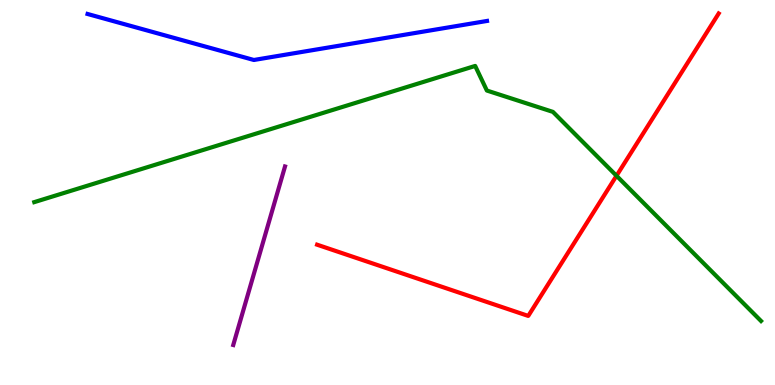[{'lines': ['blue', 'red'], 'intersections': []}, {'lines': ['green', 'red'], 'intersections': [{'x': 7.95, 'y': 5.43}]}, {'lines': ['purple', 'red'], 'intersections': []}, {'lines': ['blue', 'green'], 'intersections': []}, {'lines': ['blue', 'purple'], 'intersections': []}, {'lines': ['green', 'purple'], 'intersections': []}]